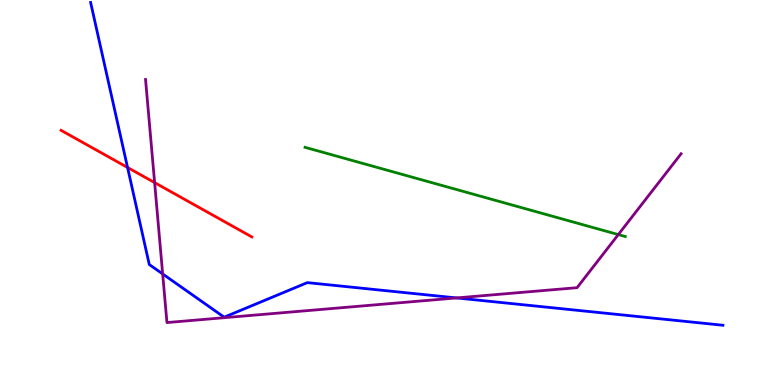[{'lines': ['blue', 'red'], 'intersections': [{'x': 1.65, 'y': 5.65}]}, {'lines': ['green', 'red'], 'intersections': []}, {'lines': ['purple', 'red'], 'intersections': [{'x': 2.0, 'y': 5.26}]}, {'lines': ['blue', 'green'], 'intersections': []}, {'lines': ['blue', 'purple'], 'intersections': [{'x': 2.1, 'y': 2.88}, {'x': 5.89, 'y': 2.26}]}, {'lines': ['green', 'purple'], 'intersections': [{'x': 7.98, 'y': 3.91}]}]